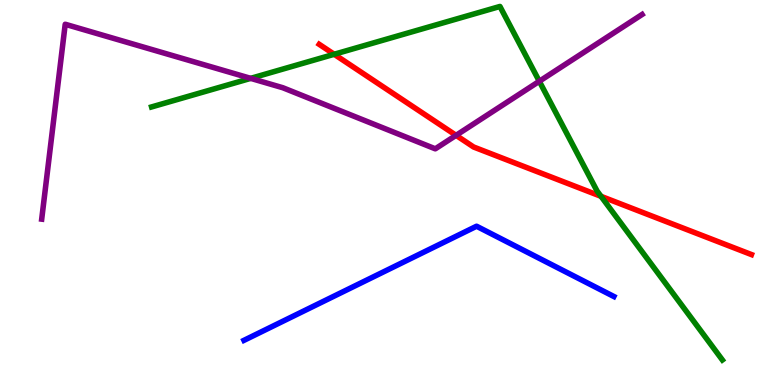[{'lines': ['blue', 'red'], 'intersections': []}, {'lines': ['green', 'red'], 'intersections': [{'x': 4.31, 'y': 8.59}, {'x': 7.75, 'y': 4.9}]}, {'lines': ['purple', 'red'], 'intersections': [{'x': 5.88, 'y': 6.48}]}, {'lines': ['blue', 'green'], 'intersections': []}, {'lines': ['blue', 'purple'], 'intersections': []}, {'lines': ['green', 'purple'], 'intersections': [{'x': 3.23, 'y': 7.96}, {'x': 6.96, 'y': 7.89}]}]